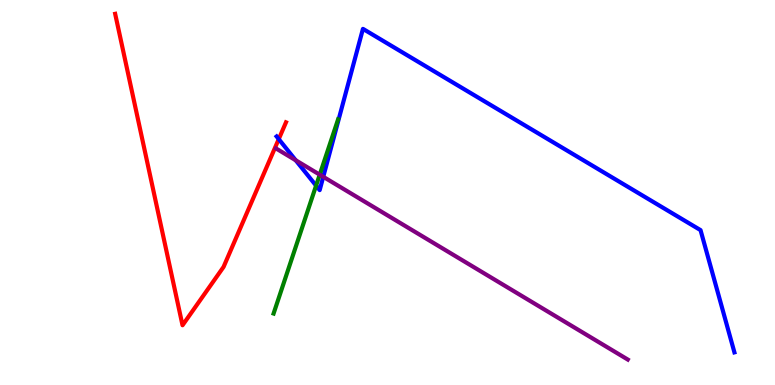[{'lines': ['blue', 'red'], 'intersections': [{'x': 3.6, 'y': 6.39}]}, {'lines': ['green', 'red'], 'intersections': []}, {'lines': ['purple', 'red'], 'intersections': []}, {'lines': ['blue', 'green'], 'intersections': [{'x': 4.08, 'y': 5.18}]}, {'lines': ['blue', 'purple'], 'intersections': [{'x': 3.82, 'y': 5.84}, {'x': 4.17, 'y': 5.41}]}, {'lines': ['green', 'purple'], 'intersections': [{'x': 4.13, 'y': 5.46}]}]